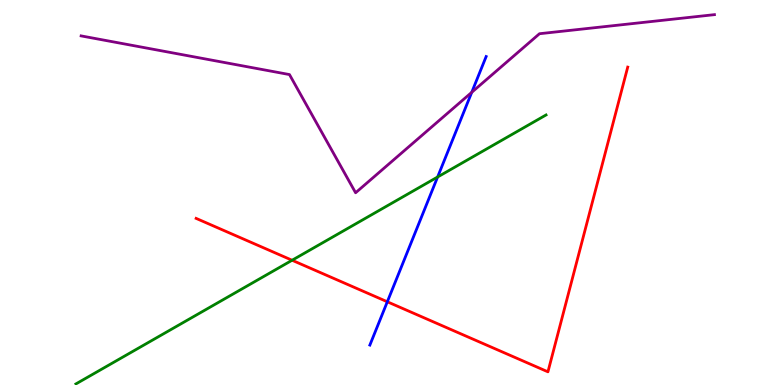[{'lines': ['blue', 'red'], 'intersections': [{'x': 5.0, 'y': 2.16}]}, {'lines': ['green', 'red'], 'intersections': [{'x': 3.77, 'y': 3.24}]}, {'lines': ['purple', 'red'], 'intersections': []}, {'lines': ['blue', 'green'], 'intersections': [{'x': 5.65, 'y': 5.4}]}, {'lines': ['blue', 'purple'], 'intersections': [{'x': 6.09, 'y': 7.6}]}, {'lines': ['green', 'purple'], 'intersections': []}]